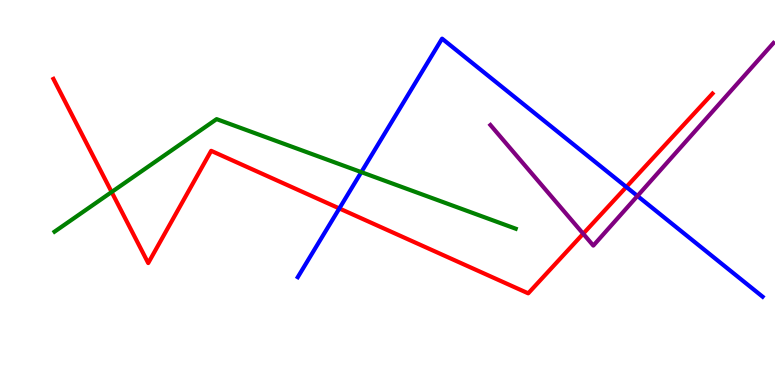[{'lines': ['blue', 'red'], 'intersections': [{'x': 4.38, 'y': 4.59}, {'x': 8.08, 'y': 5.14}]}, {'lines': ['green', 'red'], 'intersections': [{'x': 1.44, 'y': 5.01}]}, {'lines': ['purple', 'red'], 'intersections': [{'x': 7.53, 'y': 3.93}]}, {'lines': ['blue', 'green'], 'intersections': [{'x': 4.66, 'y': 5.53}]}, {'lines': ['blue', 'purple'], 'intersections': [{'x': 8.23, 'y': 4.91}]}, {'lines': ['green', 'purple'], 'intersections': []}]